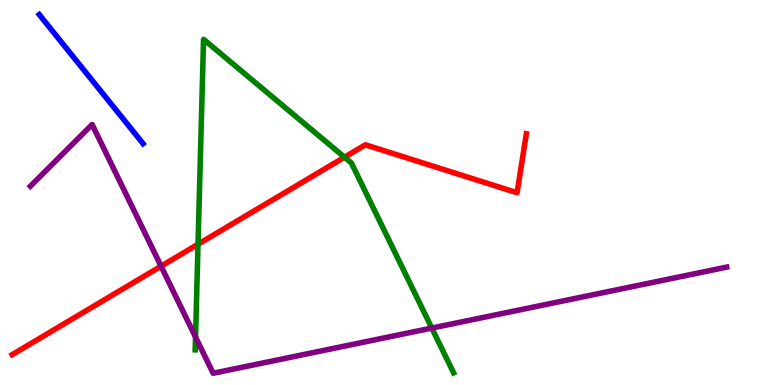[{'lines': ['blue', 'red'], 'intersections': []}, {'lines': ['green', 'red'], 'intersections': [{'x': 2.56, 'y': 3.66}, {'x': 4.45, 'y': 5.92}]}, {'lines': ['purple', 'red'], 'intersections': [{'x': 2.08, 'y': 3.09}]}, {'lines': ['blue', 'green'], 'intersections': []}, {'lines': ['blue', 'purple'], 'intersections': []}, {'lines': ['green', 'purple'], 'intersections': [{'x': 2.52, 'y': 1.25}, {'x': 5.57, 'y': 1.48}]}]